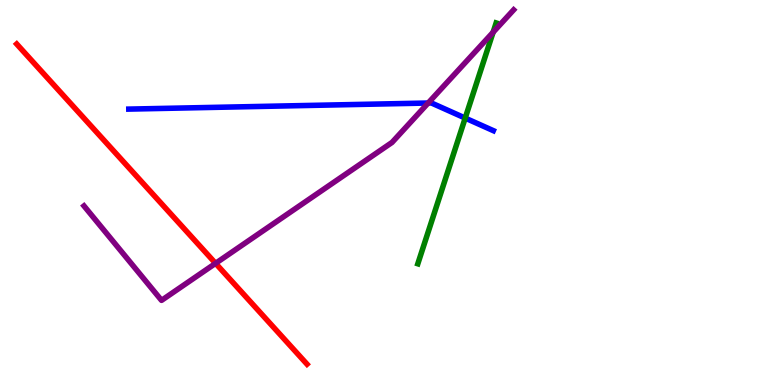[{'lines': ['blue', 'red'], 'intersections': []}, {'lines': ['green', 'red'], 'intersections': []}, {'lines': ['purple', 'red'], 'intersections': [{'x': 2.78, 'y': 3.16}]}, {'lines': ['blue', 'green'], 'intersections': [{'x': 6.0, 'y': 6.93}]}, {'lines': ['blue', 'purple'], 'intersections': [{'x': 5.52, 'y': 7.32}]}, {'lines': ['green', 'purple'], 'intersections': [{'x': 6.36, 'y': 9.16}]}]